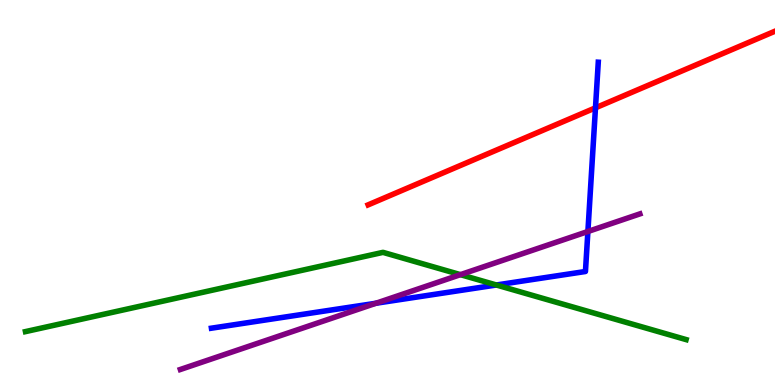[{'lines': ['blue', 'red'], 'intersections': [{'x': 7.68, 'y': 7.2}]}, {'lines': ['green', 'red'], 'intersections': []}, {'lines': ['purple', 'red'], 'intersections': []}, {'lines': ['blue', 'green'], 'intersections': [{'x': 6.4, 'y': 2.6}]}, {'lines': ['blue', 'purple'], 'intersections': [{'x': 4.85, 'y': 2.12}, {'x': 7.59, 'y': 3.99}]}, {'lines': ['green', 'purple'], 'intersections': [{'x': 5.94, 'y': 2.87}]}]